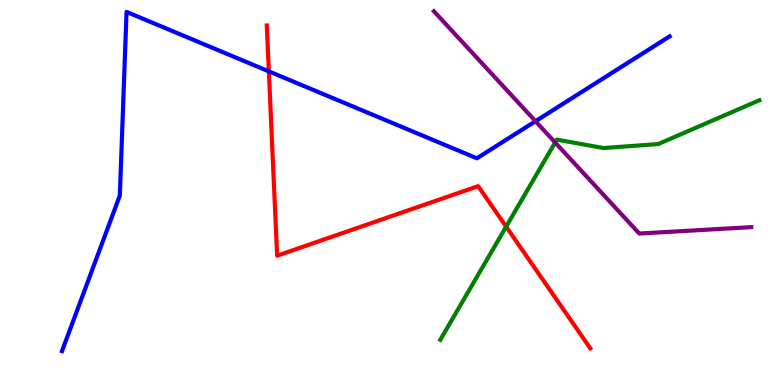[{'lines': ['blue', 'red'], 'intersections': [{'x': 3.47, 'y': 8.15}]}, {'lines': ['green', 'red'], 'intersections': [{'x': 6.53, 'y': 4.11}]}, {'lines': ['purple', 'red'], 'intersections': []}, {'lines': ['blue', 'green'], 'intersections': []}, {'lines': ['blue', 'purple'], 'intersections': [{'x': 6.91, 'y': 6.85}]}, {'lines': ['green', 'purple'], 'intersections': [{'x': 7.16, 'y': 6.3}]}]